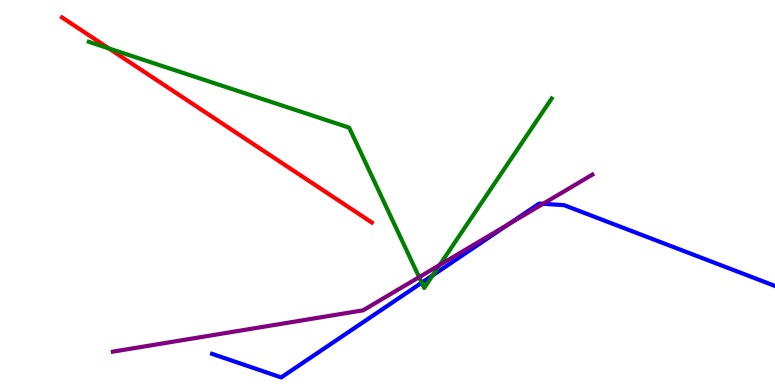[{'lines': ['blue', 'red'], 'intersections': []}, {'lines': ['green', 'red'], 'intersections': [{'x': 1.4, 'y': 8.74}]}, {'lines': ['purple', 'red'], 'intersections': []}, {'lines': ['blue', 'green'], 'intersections': [{'x': 5.44, 'y': 2.66}, {'x': 5.58, 'y': 2.85}]}, {'lines': ['blue', 'purple'], 'intersections': [{'x': 6.56, 'y': 4.17}, {'x': 7.01, 'y': 4.71}]}, {'lines': ['green', 'purple'], 'intersections': [{'x': 5.41, 'y': 2.8}, {'x': 5.67, 'y': 3.12}]}]